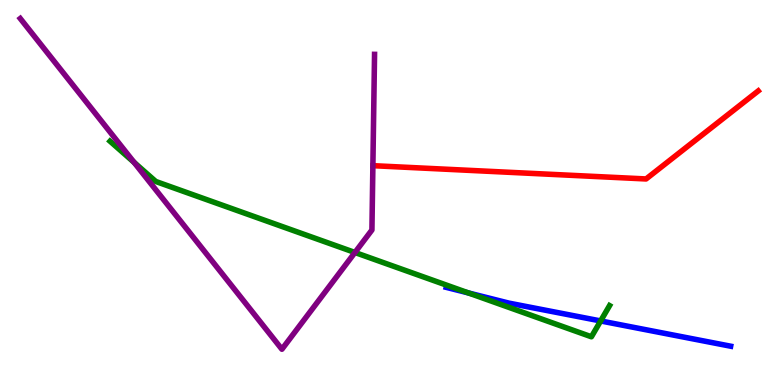[{'lines': ['blue', 'red'], 'intersections': []}, {'lines': ['green', 'red'], 'intersections': []}, {'lines': ['purple', 'red'], 'intersections': []}, {'lines': ['blue', 'green'], 'intersections': [{'x': 6.04, 'y': 2.39}, {'x': 7.75, 'y': 1.66}]}, {'lines': ['blue', 'purple'], 'intersections': []}, {'lines': ['green', 'purple'], 'intersections': [{'x': 1.73, 'y': 5.78}, {'x': 4.58, 'y': 3.44}]}]